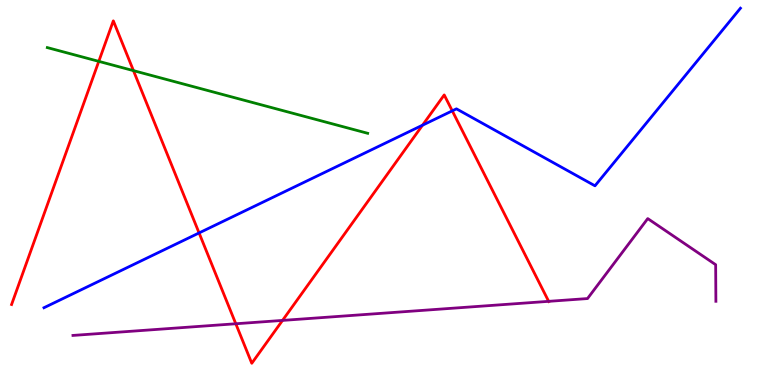[{'lines': ['blue', 'red'], 'intersections': [{'x': 2.57, 'y': 3.95}, {'x': 5.45, 'y': 6.75}, {'x': 5.84, 'y': 7.12}]}, {'lines': ['green', 'red'], 'intersections': [{'x': 1.27, 'y': 8.41}, {'x': 1.72, 'y': 8.17}]}, {'lines': ['purple', 'red'], 'intersections': [{'x': 3.04, 'y': 1.59}, {'x': 3.65, 'y': 1.68}, {'x': 7.08, 'y': 2.17}]}, {'lines': ['blue', 'green'], 'intersections': []}, {'lines': ['blue', 'purple'], 'intersections': []}, {'lines': ['green', 'purple'], 'intersections': []}]